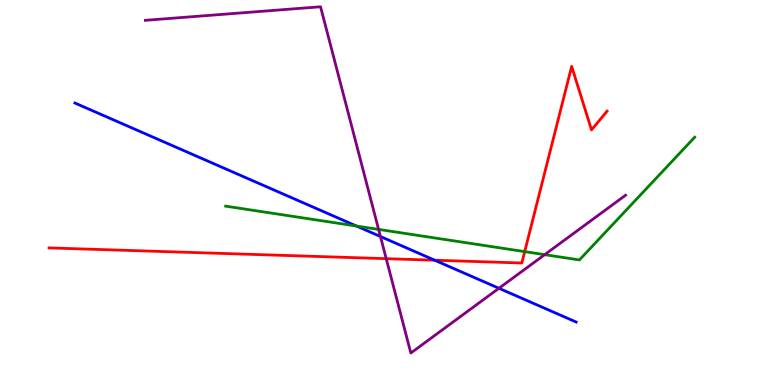[{'lines': ['blue', 'red'], 'intersections': [{'x': 5.61, 'y': 3.24}]}, {'lines': ['green', 'red'], 'intersections': [{'x': 6.77, 'y': 3.46}]}, {'lines': ['purple', 'red'], 'intersections': [{'x': 4.98, 'y': 3.28}]}, {'lines': ['blue', 'green'], 'intersections': [{'x': 4.6, 'y': 4.13}]}, {'lines': ['blue', 'purple'], 'intersections': [{'x': 4.91, 'y': 3.86}, {'x': 6.44, 'y': 2.51}]}, {'lines': ['green', 'purple'], 'intersections': [{'x': 4.89, 'y': 4.04}, {'x': 7.03, 'y': 3.39}]}]